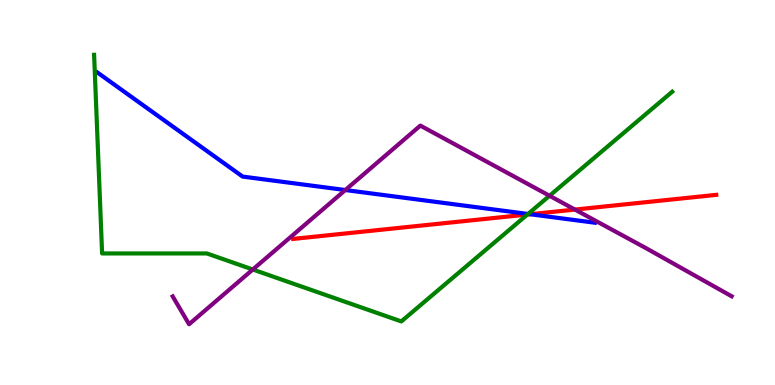[{'lines': ['blue', 'red'], 'intersections': [{'x': 6.84, 'y': 4.44}]}, {'lines': ['green', 'red'], 'intersections': [{'x': 6.81, 'y': 4.43}]}, {'lines': ['purple', 'red'], 'intersections': [{'x': 7.42, 'y': 4.56}]}, {'lines': ['blue', 'green'], 'intersections': [{'x': 6.81, 'y': 4.44}]}, {'lines': ['blue', 'purple'], 'intersections': [{'x': 4.46, 'y': 5.06}]}, {'lines': ['green', 'purple'], 'intersections': [{'x': 3.26, 'y': 3.0}, {'x': 7.09, 'y': 4.92}]}]